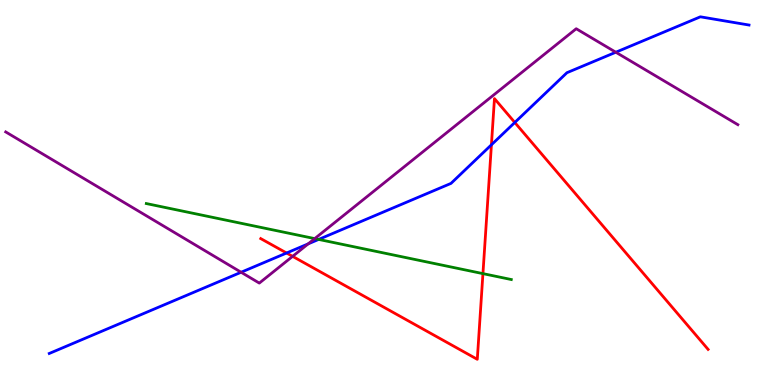[{'lines': ['blue', 'red'], 'intersections': [{'x': 3.7, 'y': 3.43}, {'x': 6.34, 'y': 6.24}, {'x': 6.64, 'y': 6.82}]}, {'lines': ['green', 'red'], 'intersections': [{'x': 6.23, 'y': 2.89}]}, {'lines': ['purple', 'red'], 'intersections': [{'x': 3.78, 'y': 3.34}]}, {'lines': ['blue', 'green'], 'intersections': [{'x': 4.11, 'y': 3.78}]}, {'lines': ['blue', 'purple'], 'intersections': [{'x': 3.11, 'y': 2.93}, {'x': 3.98, 'y': 3.67}, {'x': 7.95, 'y': 8.64}]}, {'lines': ['green', 'purple'], 'intersections': [{'x': 4.06, 'y': 3.8}]}]